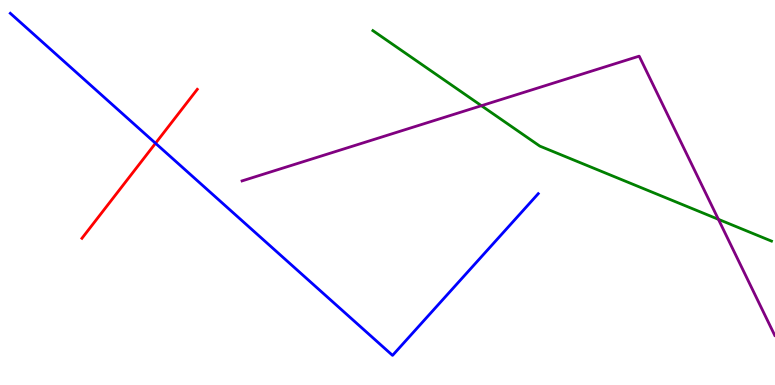[{'lines': ['blue', 'red'], 'intersections': [{'x': 2.01, 'y': 6.28}]}, {'lines': ['green', 'red'], 'intersections': []}, {'lines': ['purple', 'red'], 'intersections': []}, {'lines': ['blue', 'green'], 'intersections': []}, {'lines': ['blue', 'purple'], 'intersections': []}, {'lines': ['green', 'purple'], 'intersections': [{'x': 6.21, 'y': 7.25}, {'x': 9.27, 'y': 4.3}]}]